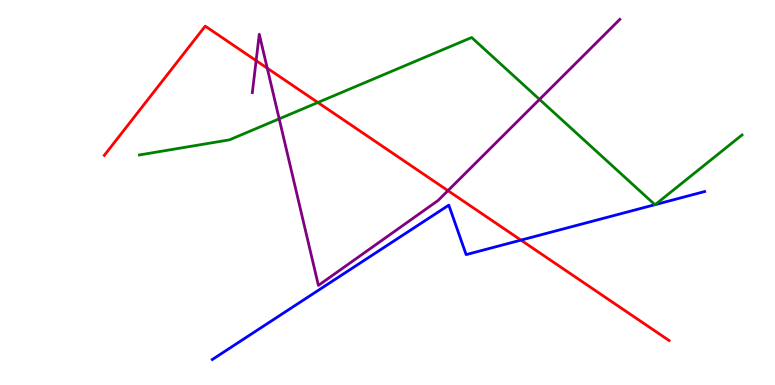[{'lines': ['blue', 'red'], 'intersections': [{'x': 6.72, 'y': 3.76}]}, {'lines': ['green', 'red'], 'intersections': [{'x': 4.1, 'y': 7.34}]}, {'lines': ['purple', 'red'], 'intersections': [{'x': 3.3, 'y': 8.42}, {'x': 3.45, 'y': 8.23}, {'x': 5.78, 'y': 5.05}]}, {'lines': ['blue', 'green'], 'intersections': [{'x': 8.45, 'y': 4.68}, {'x': 8.46, 'y': 4.69}]}, {'lines': ['blue', 'purple'], 'intersections': []}, {'lines': ['green', 'purple'], 'intersections': [{'x': 3.6, 'y': 6.91}, {'x': 6.96, 'y': 7.42}]}]